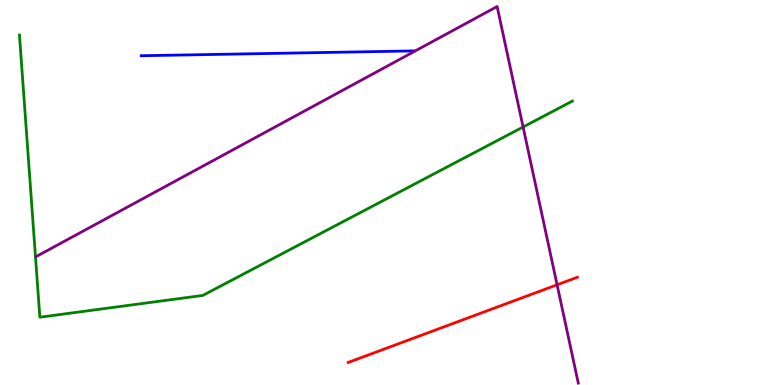[{'lines': ['blue', 'red'], 'intersections': []}, {'lines': ['green', 'red'], 'intersections': []}, {'lines': ['purple', 'red'], 'intersections': [{'x': 7.19, 'y': 2.6}]}, {'lines': ['blue', 'green'], 'intersections': []}, {'lines': ['blue', 'purple'], 'intersections': []}, {'lines': ['green', 'purple'], 'intersections': [{'x': 6.75, 'y': 6.7}]}]